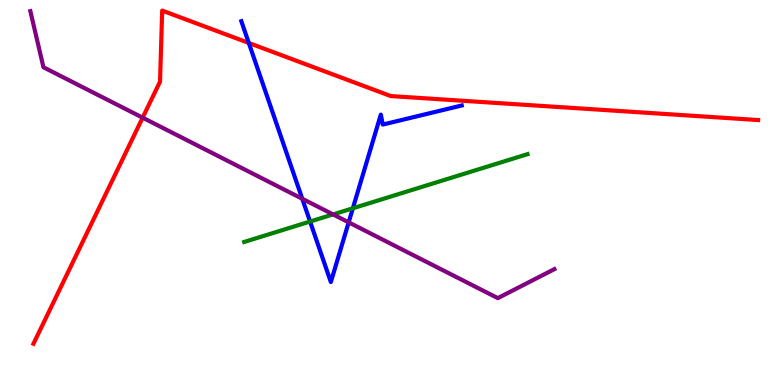[{'lines': ['blue', 'red'], 'intersections': [{'x': 3.21, 'y': 8.88}]}, {'lines': ['green', 'red'], 'intersections': []}, {'lines': ['purple', 'red'], 'intersections': [{'x': 1.84, 'y': 6.94}]}, {'lines': ['blue', 'green'], 'intersections': [{'x': 4.0, 'y': 4.25}, {'x': 4.55, 'y': 4.59}]}, {'lines': ['blue', 'purple'], 'intersections': [{'x': 3.9, 'y': 4.84}, {'x': 4.5, 'y': 4.22}]}, {'lines': ['green', 'purple'], 'intersections': [{'x': 4.3, 'y': 4.43}]}]